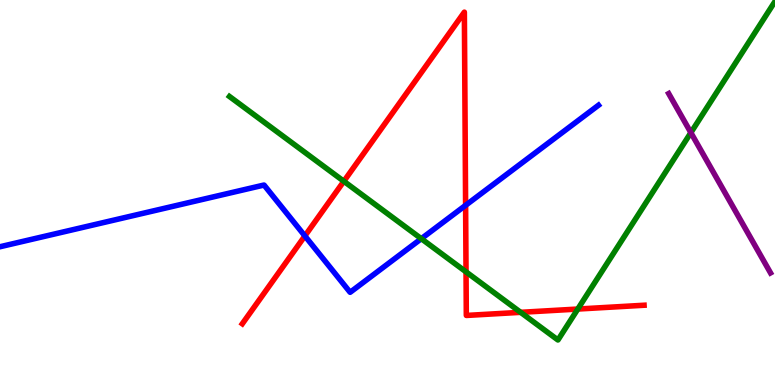[{'lines': ['blue', 'red'], 'intersections': [{'x': 3.93, 'y': 3.87}, {'x': 6.01, 'y': 4.67}]}, {'lines': ['green', 'red'], 'intersections': [{'x': 4.44, 'y': 5.29}, {'x': 6.01, 'y': 2.94}, {'x': 6.72, 'y': 1.89}, {'x': 7.46, 'y': 1.97}]}, {'lines': ['purple', 'red'], 'intersections': []}, {'lines': ['blue', 'green'], 'intersections': [{'x': 5.44, 'y': 3.8}]}, {'lines': ['blue', 'purple'], 'intersections': []}, {'lines': ['green', 'purple'], 'intersections': [{'x': 8.91, 'y': 6.55}]}]